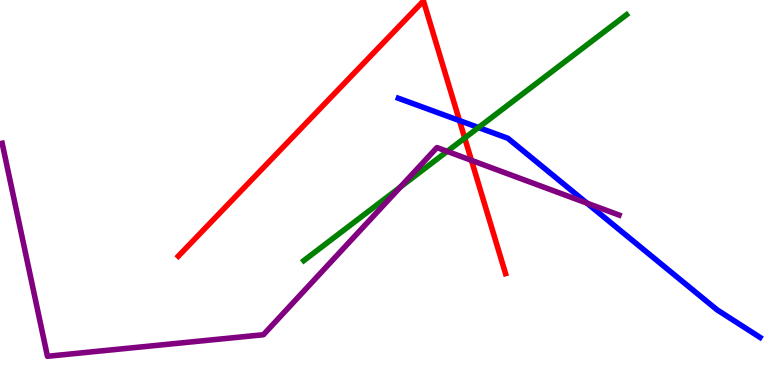[{'lines': ['blue', 'red'], 'intersections': [{'x': 5.93, 'y': 6.87}]}, {'lines': ['green', 'red'], 'intersections': [{'x': 6.0, 'y': 6.42}]}, {'lines': ['purple', 'red'], 'intersections': [{'x': 6.08, 'y': 5.84}]}, {'lines': ['blue', 'green'], 'intersections': [{'x': 6.17, 'y': 6.69}]}, {'lines': ['blue', 'purple'], 'intersections': [{'x': 7.57, 'y': 4.72}]}, {'lines': ['green', 'purple'], 'intersections': [{'x': 5.17, 'y': 5.14}, {'x': 5.77, 'y': 6.07}]}]